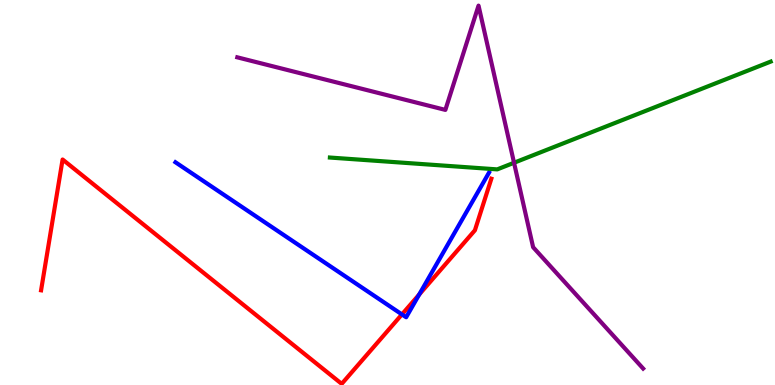[{'lines': ['blue', 'red'], 'intersections': [{'x': 5.19, 'y': 1.83}, {'x': 5.41, 'y': 2.35}]}, {'lines': ['green', 'red'], 'intersections': []}, {'lines': ['purple', 'red'], 'intersections': []}, {'lines': ['blue', 'green'], 'intersections': []}, {'lines': ['blue', 'purple'], 'intersections': []}, {'lines': ['green', 'purple'], 'intersections': [{'x': 6.63, 'y': 5.77}]}]